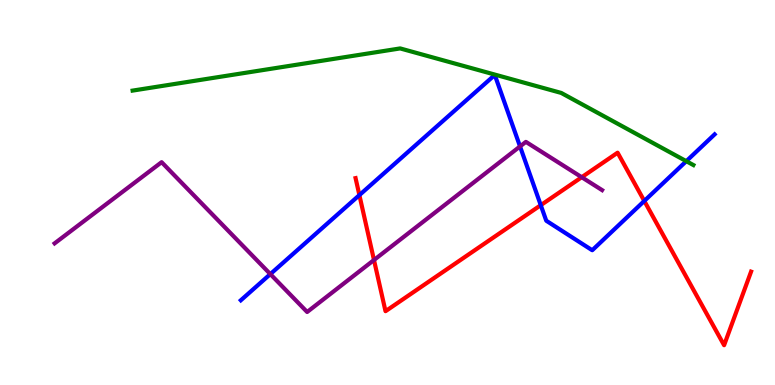[{'lines': ['blue', 'red'], 'intersections': [{'x': 4.64, 'y': 4.93}, {'x': 6.98, 'y': 4.67}, {'x': 8.31, 'y': 4.78}]}, {'lines': ['green', 'red'], 'intersections': []}, {'lines': ['purple', 'red'], 'intersections': [{'x': 4.83, 'y': 3.25}, {'x': 7.51, 'y': 5.4}]}, {'lines': ['blue', 'green'], 'intersections': [{'x': 8.86, 'y': 5.81}]}, {'lines': ['blue', 'purple'], 'intersections': [{'x': 3.49, 'y': 2.88}, {'x': 6.71, 'y': 6.2}]}, {'lines': ['green', 'purple'], 'intersections': []}]